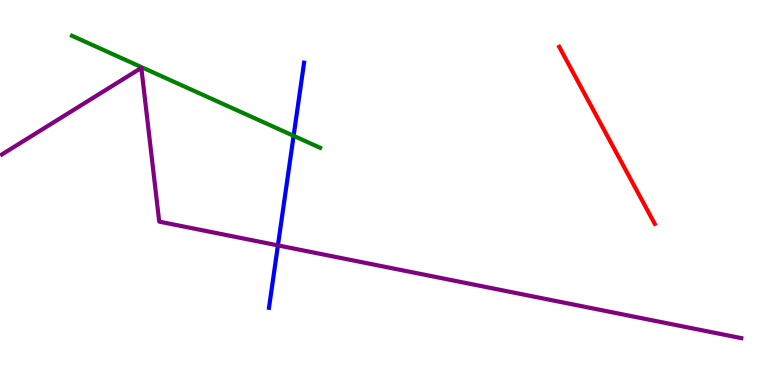[{'lines': ['blue', 'red'], 'intersections': []}, {'lines': ['green', 'red'], 'intersections': []}, {'lines': ['purple', 'red'], 'intersections': []}, {'lines': ['blue', 'green'], 'intersections': [{'x': 3.79, 'y': 6.47}]}, {'lines': ['blue', 'purple'], 'intersections': [{'x': 3.59, 'y': 3.63}]}, {'lines': ['green', 'purple'], 'intersections': []}]